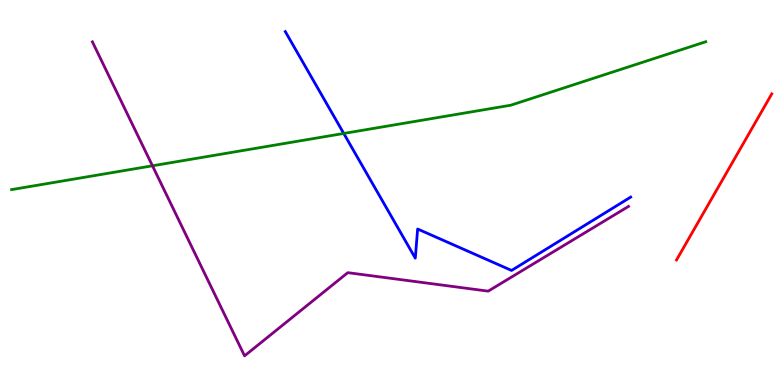[{'lines': ['blue', 'red'], 'intersections': []}, {'lines': ['green', 'red'], 'intersections': []}, {'lines': ['purple', 'red'], 'intersections': []}, {'lines': ['blue', 'green'], 'intersections': [{'x': 4.44, 'y': 6.53}]}, {'lines': ['blue', 'purple'], 'intersections': []}, {'lines': ['green', 'purple'], 'intersections': [{'x': 1.97, 'y': 5.69}]}]